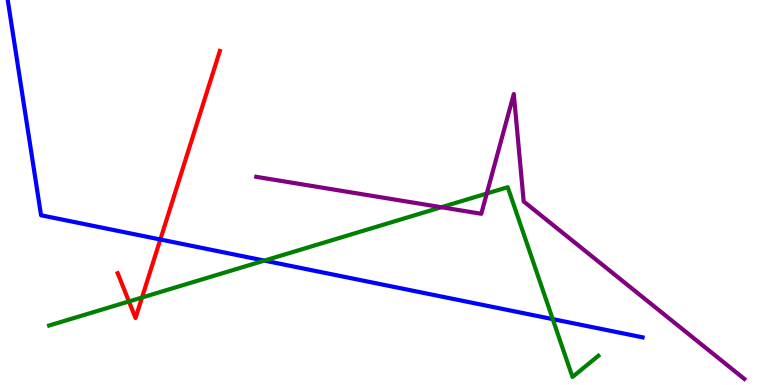[{'lines': ['blue', 'red'], 'intersections': [{'x': 2.07, 'y': 3.78}]}, {'lines': ['green', 'red'], 'intersections': [{'x': 1.66, 'y': 2.17}, {'x': 1.83, 'y': 2.27}]}, {'lines': ['purple', 'red'], 'intersections': []}, {'lines': ['blue', 'green'], 'intersections': [{'x': 3.41, 'y': 3.23}, {'x': 7.13, 'y': 1.71}]}, {'lines': ['blue', 'purple'], 'intersections': []}, {'lines': ['green', 'purple'], 'intersections': [{'x': 5.69, 'y': 4.62}, {'x': 6.28, 'y': 4.97}]}]